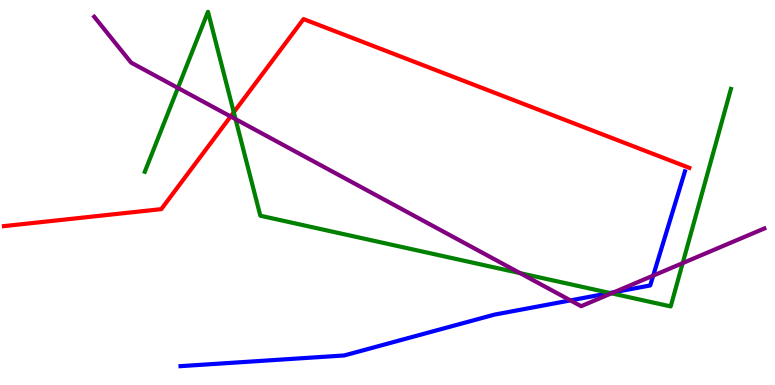[{'lines': ['blue', 'red'], 'intersections': []}, {'lines': ['green', 'red'], 'intersections': [{'x': 3.02, 'y': 7.08}]}, {'lines': ['purple', 'red'], 'intersections': [{'x': 2.98, 'y': 6.97}]}, {'lines': ['blue', 'green'], 'intersections': [{'x': 7.87, 'y': 2.39}]}, {'lines': ['blue', 'purple'], 'intersections': [{'x': 7.36, 'y': 2.2}, {'x': 7.92, 'y': 2.41}, {'x': 8.43, 'y': 2.84}]}, {'lines': ['green', 'purple'], 'intersections': [{'x': 2.3, 'y': 7.72}, {'x': 3.04, 'y': 6.91}, {'x': 6.71, 'y': 2.91}, {'x': 7.89, 'y': 2.38}, {'x': 8.81, 'y': 3.17}]}]